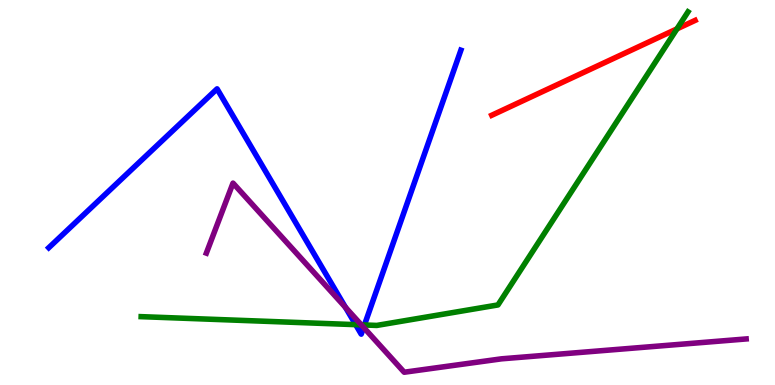[{'lines': ['blue', 'red'], 'intersections': []}, {'lines': ['green', 'red'], 'intersections': [{'x': 8.74, 'y': 9.25}]}, {'lines': ['purple', 'red'], 'intersections': []}, {'lines': ['blue', 'green'], 'intersections': [{'x': 4.59, 'y': 1.57}, {'x': 4.7, 'y': 1.56}]}, {'lines': ['blue', 'purple'], 'intersections': [{'x': 4.46, 'y': 2.02}, {'x': 4.69, 'y': 1.5}]}, {'lines': ['green', 'purple'], 'intersections': [{'x': 4.66, 'y': 1.56}]}]